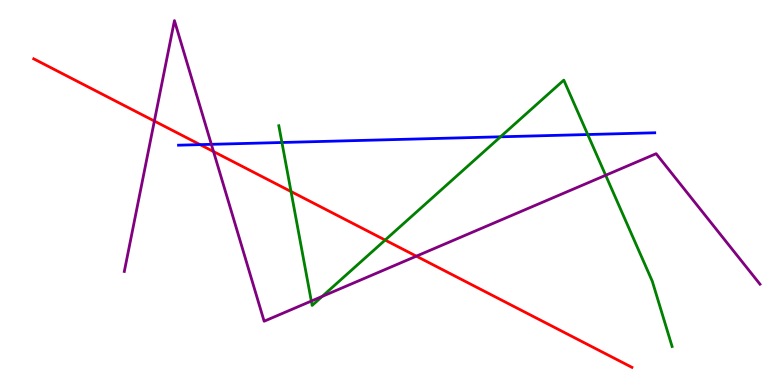[{'lines': ['blue', 'red'], 'intersections': [{'x': 2.58, 'y': 6.24}]}, {'lines': ['green', 'red'], 'intersections': [{'x': 3.76, 'y': 5.03}, {'x': 4.97, 'y': 3.76}]}, {'lines': ['purple', 'red'], 'intersections': [{'x': 1.99, 'y': 6.86}, {'x': 2.76, 'y': 6.06}, {'x': 5.37, 'y': 3.35}]}, {'lines': ['blue', 'green'], 'intersections': [{'x': 3.64, 'y': 6.3}, {'x': 6.46, 'y': 6.45}, {'x': 7.58, 'y': 6.51}]}, {'lines': ['blue', 'purple'], 'intersections': [{'x': 2.73, 'y': 6.25}]}, {'lines': ['green', 'purple'], 'intersections': [{'x': 4.02, 'y': 2.18}, {'x': 4.16, 'y': 2.3}, {'x': 7.81, 'y': 5.45}]}]